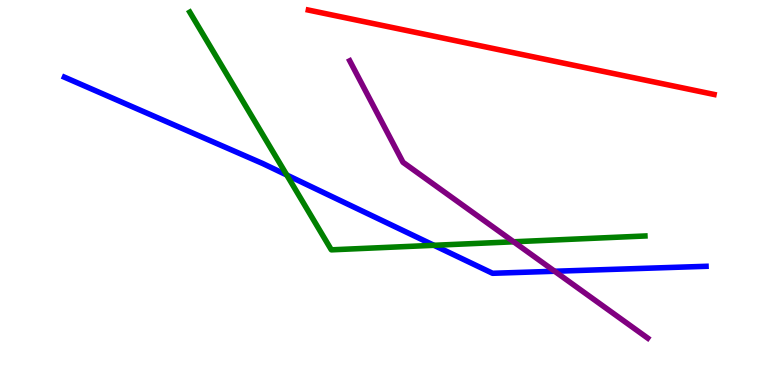[{'lines': ['blue', 'red'], 'intersections': []}, {'lines': ['green', 'red'], 'intersections': []}, {'lines': ['purple', 'red'], 'intersections': []}, {'lines': ['blue', 'green'], 'intersections': [{'x': 3.7, 'y': 5.45}, {'x': 5.6, 'y': 3.63}]}, {'lines': ['blue', 'purple'], 'intersections': [{'x': 7.16, 'y': 2.95}]}, {'lines': ['green', 'purple'], 'intersections': [{'x': 6.63, 'y': 3.72}]}]